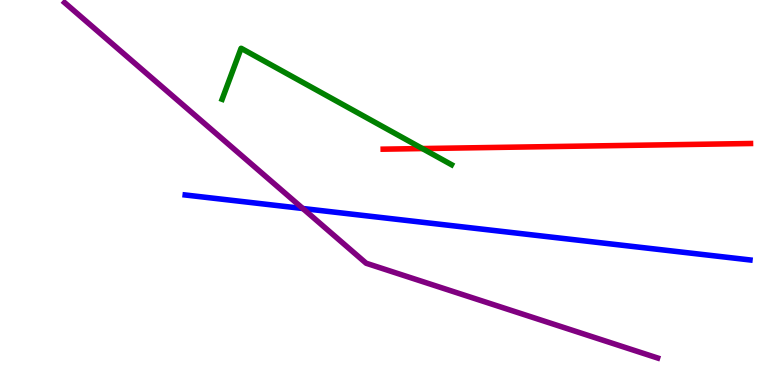[{'lines': ['blue', 'red'], 'intersections': []}, {'lines': ['green', 'red'], 'intersections': [{'x': 5.45, 'y': 6.14}]}, {'lines': ['purple', 'red'], 'intersections': []}, {'lines': ['blue', 'green'], 'intersections': []}, {'lines': ['blue', 'purple'], 'intersections': [{'x': 3.91, 'y': 4.58}]}, {'lines': ['green', 'purple'], 'intersections': []}]